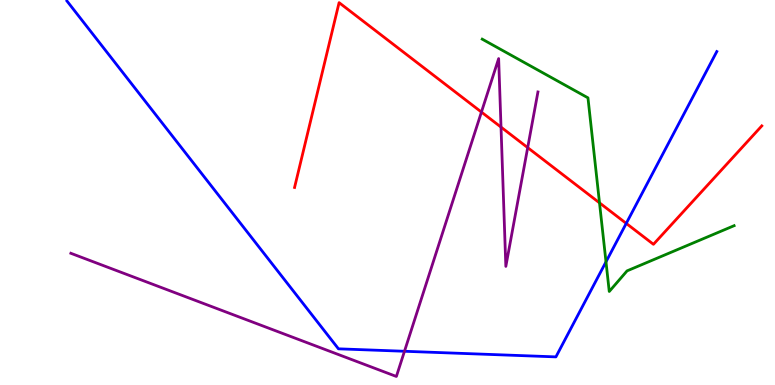[{'lines': ['blue', 'red'], 'intersections': [{'x': 8.08, 'y': 4.2}]}, {'lines': ['green', 'red'], 'intersections': [{'x': 7.74, 'y': 4.73}]}, {'lines': ['purple', 'red'], 'intersections': [{'x': 6.21, 'y': 7.09}, {'x': 6.46, 'y': 6.7}, {'x': 6.81, 'y': 6.17}]}, {'lines': ['blue', 'green'], 'intersections': [{'x': 7.82, 'y': 3.2}]}, {'lines': ['blue', 'purple'], 'intersections': [{'x': 5.22, 'y': 0.876}]}, {'lines': ['green', 'purple'], 'intersections': []}]